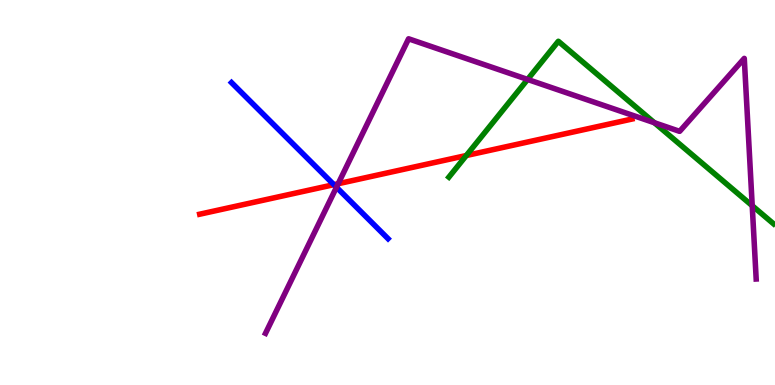[{'lines': ['blue', 'red'], 'intersections': [{'x': 4.31, 'y': 5.2}]}, {'lines': ['green', 'red'], 'intersections': [{'x': 6.02, 'y': 5.96}]}, {'lines': ['purple', 'red'], 'intersections': [{'x': 4.36, 'y': 5.23}]}, {'lines': ['blue', 'green'], 'intersections': []}, {'lines': ['blue', 'purple'], 'intersections': [{'x': 4.34, 'y': 5.14}]}, {'lines': ['green', 'purple'], 'intersections': [{'x': 6.81, 'y': 7.94}, {'x': 8.44, 'y': 6.81}, {'x': 9.71, 'y': 4.66}]}]